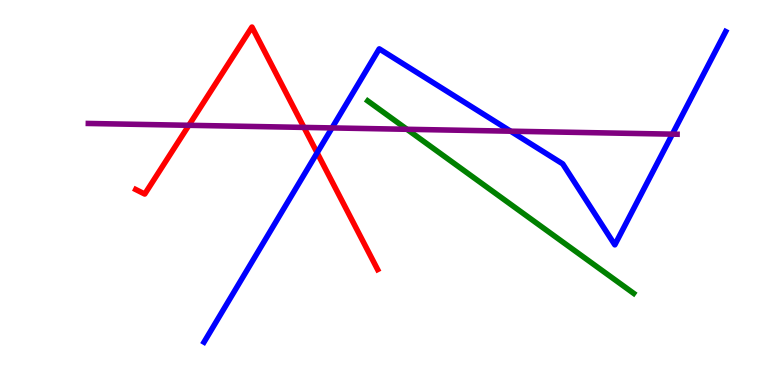[{'lines': ['blue', 'red'], 'intersections': [{'x': 4.09, 'y': 6.03}]}, {'lines': ['green', 'red'], 'intersections': []}, {'lines': ['purple', 'red'], 'intersections': [{'x': 2.44, 'y': 6.75}, {'x': 3.92, 'y': 6.69}]}, {'lines': ['blue', 'green'], 'intersections': []}, {'lines': ['blue', 'purple'], 'intersections': [{'x': 4.28, 'y': 6.68}, {'x': 6.59, 'y': 6.59}, {'x': 8.68, 'y': 6.52}]}, {'lines': ['green', 'purple'], 'intersections': [{'x': 5.25, 'y': 6.64}]}]